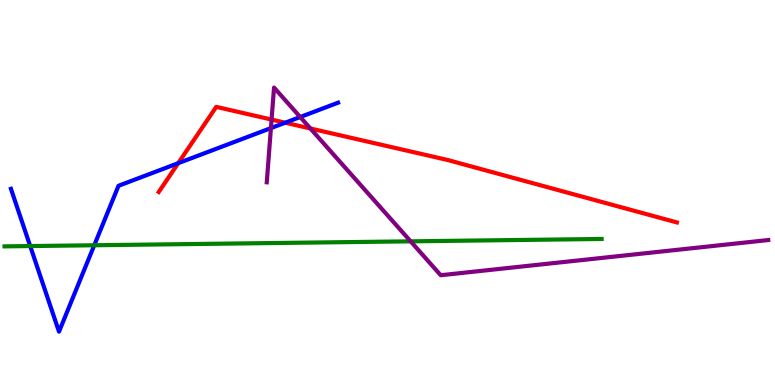[{'lines': ['blue', 'red'], 'intersections': [{'x': 2.3, 'y': 5.76}, {'x': 3.68, 'y': 6.81}]}, {'lines': ['green', 'red'], 'intersections': []}, {'lines': ['purple', 'red'], 'intersections': [{'x': 3.5, 'y': 6.89}, {'x': 4.0, 'y': 6.66}]}, {'lines': ['blue', 'green'], 'intersections': [{'x': 0.39, 'y': 3.61}, {'x': 1.22, 'y': 3.63}]}, {'lines': ['blue', 'purple'], 'intersections': [{'x': 3.5, 'y': 6.67}, {'x': 3.87, 'y': 6.96}]}, {'lines': ['green', 'purple'], 'intersections': [{'x': 5.3, 'y': 3.73}]}]